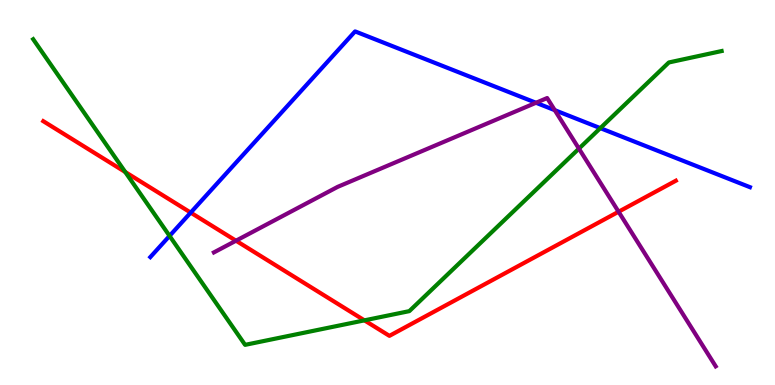[{'lines': ['blue', 'red'], 'intersections': [{'x': 2.46, 'y': 4.48}]}, {'lines': ['green', 'red'], 'intersections': [{'x': 1.62, 'y': 5.53}, {'x': 4.7, 'y': 1.68}]}, {'lines': ['purple', 'red'], 'intersections': [{'x': 3.05, 'y': 3.75}, {'x': 7.98, 'y': 4.5}]}, {'lines': ['blue', 'green'], 'intersections': [{'x': 2.19, 'y': 3.87}, {'x': 7.75, 'y': 6.67}]}, {'lines': ['blue', 'purple'], 'intersections': [{'x': 6.92, 'y': 7.33}, {'x': 7.16, 'y': 7.14}]}, {'lines': ['green', 'purple'], 'intersections': [{'x': 7.47, 'y': 6.14}]}]